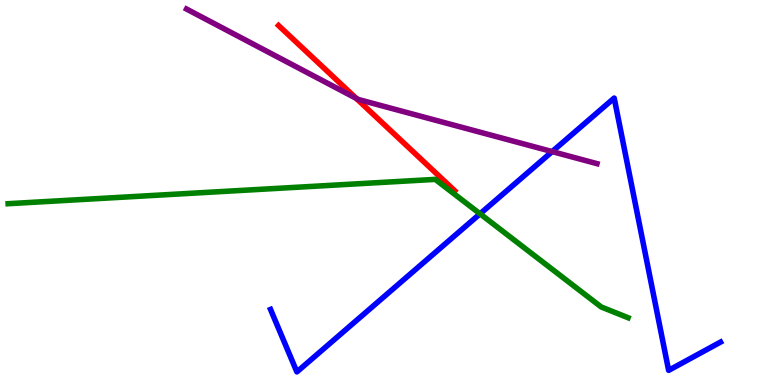[{'lines': ['blue', 'red'], 'intersections': []}, {'lines': ['green', 'red'], 'intersections': []}, {'lines': ['purple', 'red'], 'intersections': [{'x': 4.6, 'y': 7.45}]}, {'lines': ['blue', 'green'], 'intersections': [{'x': 6.19, 'y': 4.45}]}, {'lines': ['blue', 'purple'], 'intersections': [{'x': 7.12, 'y': 6.06}]}, {'lines': ['green', 'purple'], 'intersections': []}]